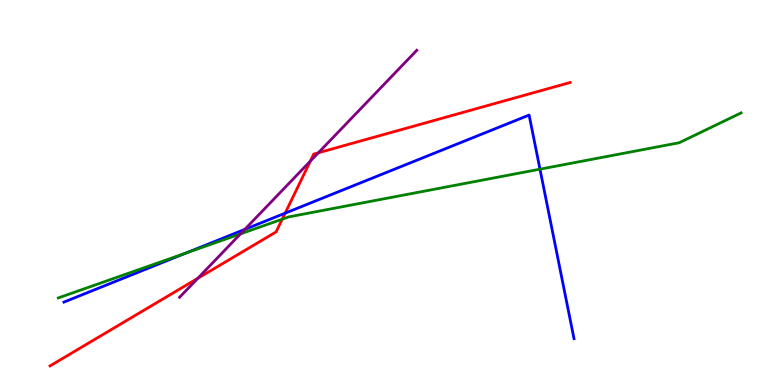[{'lines': ['blue', 'red'], 'intersections': [{'x': 3.68, 'y': 4.46}]}, {'lines': ['green', 'red'], 'intersections': [{'x': 3.64, 'y': 4.31}]}, {'lines': ['purple', 'red'], 'intersections': [{'x': 2.55, 'y': 2.77}, {'x': 4.0, 'y': 5.81}, {'x': 4.11, 'y': 6.03}]}, {'lines': ['blue', 'green'], 'intersections': [{'x': 2.4, 'y': 3.43}, {'x': 6.97, 'y': 5.61}]}, {'lines': ['blue', 'purple'], 'intersections': [{'x': 3.16, 'y': 4.04}]}, {'lines': ['green', 'purple'], 'intersections': [{'x': 3.1, 'y': 3.93}]}]